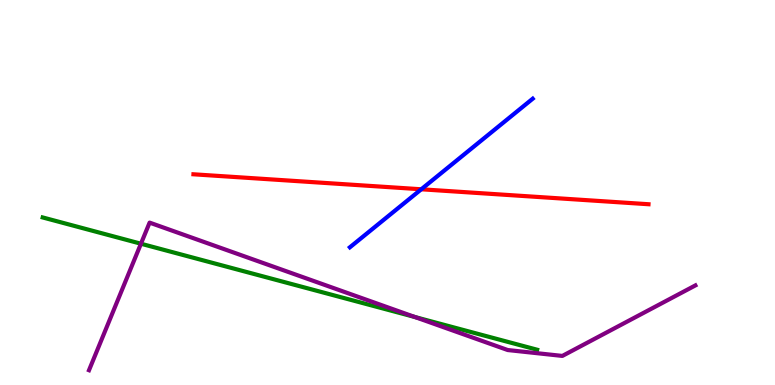[{'lines': ['blue', 'red'], 'intersections': [{'x': 5.44, 'y': 5.08}]}, {'lines': ['green', 'red'], 'intersections': []}, {'lines': ['purple', 'red'], 'intersections': []}, {'lines': ['blue', 'green'], 'intersections': []}, {'lines': ['blue', 'purple'], 'intersections': []}, {'lines': ['green', 'purple'], 'intersections': [{'x': 1.82, 'y': 3.67}, {'x': 5.35, 'y': 1.77}]}]